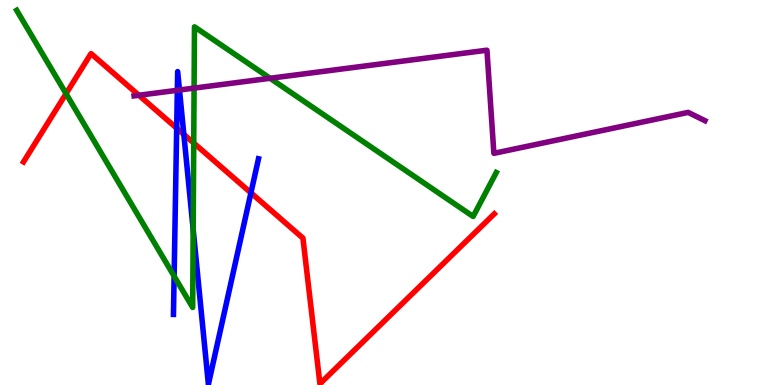[{'lines': ['blue', 'red'], 'intersections': [{'x': 2.28, 'y': 6.67}, {'x': 2.37, 'y': 6.51}, {'x': 3.24, 'y': 4.99}]}, {'lines': ['green', 'red'], 'intersections': [{'x': 0.852, 'y': 7.57}, {'x': 2.5, 'y': 6.29}]}, {'lines': ['purple', 'red'], 'intersections': [{'x': 1.79, 'y': 7.53}]}, {'lines': ['blue', 'green'], 'intersections': [{'x': 2.25, 'y': 2.83}, {'x': 2.49, 'y': 4.04}]}, {'lines': ['blue', 'purple'], 'intersections': [{'x': 2.29, 'y': 7.66}, {'x': 2.32, 'y': 7.66}]}, {'lines': ['green', 'purple'], 'intersections': [{'x': 2.5, 'y': 7.71}, {'x': 3.48, 'y': 7.97}]}]